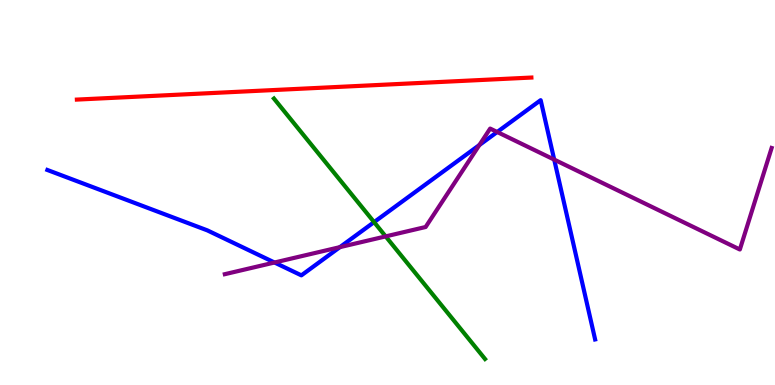[{'lines': ['blue', 'red'], 'intersections': []}, {'lines': ['green', 'red'], 'intersections': []}, {'lines': ['purple', 'red'], 'intersections': []}, {'lines': ['blue', 'green'], 'intersections': [{'x': 4.83, 'y': 4.23}]}, {'lines': ['blue', 'purple'], 'intersections': [{'x': 3.54, 'y': 3.18}, {'x': 4.39, 'y': 3.58}, {'x': 6.19, 'y': 6.23}, {'x': 6.42, 'y': 6.57}, {'x': 7.15, 'y': 5.85}]}, {'lines': ['green', 'purple'], 'intersections': [{'x': 4.98, 'y': 3.86}]}]